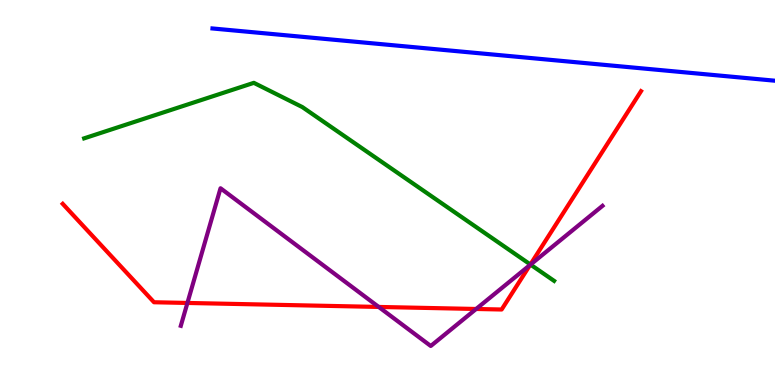[{'lines': ['blue', 'red'], 'intersections': []}, {'lines': ['green', 'red'], 'intersections': [{'x': 6.84, 'y': 3.13}]}, {'lines': ['purple', 'red'], 'intersections': [{'x': 2.42, 'y': 2.13}, {'x': 4.89, 'y': 2.03}, {'x': 6.14, 'y': 1.97}, {'x': 6.84, 'y': 3.12}]}, {'lines': ['blue', 'green'], 'intersections': []}, {'lines': ['blue', 'purple'], 'intersections': []}, {'lines': ['green', 'purple'], 'intersections': [{'x': 6.85, 'y': 3.13}]}]